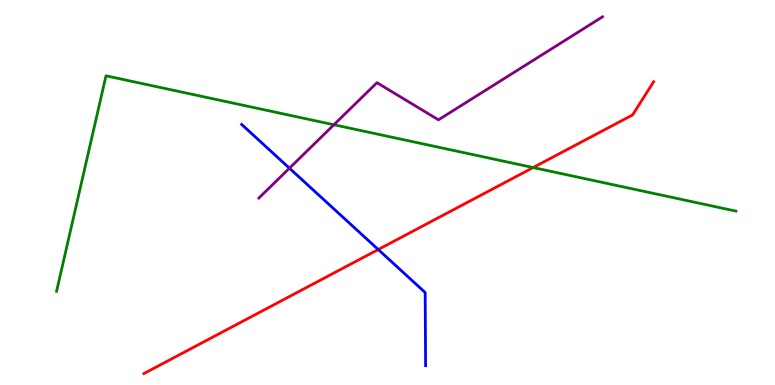[{'lines': ['blue', 'red'], 'intersections': [{'x': 4.88, 'y': 3.52}]}, {'lines': ['green', 'red'], 'intersections': [{'x': 6.88, 'y': 5.65}]}, {'lines': ['purple', 'red'], 'intersections': []}, {'lines': ['blue', 'green'], 'intersections': []}, {'lines': ['blue', 'purple'], 'intersections': [{'x': 3.73, 'y': 5.63}]}, {'lines': ['green', 'purple'], 'intersections': [{'x': 4.31, 'y': 6.76}]}]